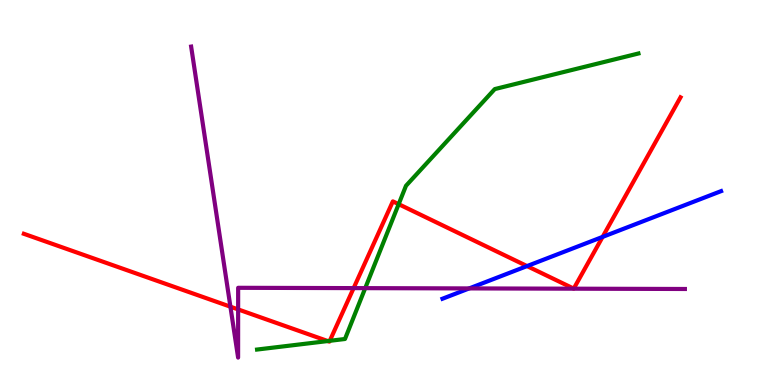[{'lines': ['blue', 'red'], 'intersections': [{'x': 6.8, 'y': 3.09}, {'x': 7.78, 'y': 3.85}]}, {'lines': ['green', 'red'], 'intersections': [{'x': 4.23, 'y': 1.14}, {'x': 4.26, 'y': 1.15}, {'x': 5.14, 'y': 4.7}]}, {'lines': ['purple', 'red'], 'intersections': [{'x': 2.97, 'y': 2.03}, {'x': 3.07, 'y': 1.96}, {'x': 4.56, 'y': 2.52}]}, {'lines': ['blue', 'green'], 'intersections': []}, {'lines': ['blue', 'purple'], 'intersections': [{'x': 6.05, 'y': 2.51}]}, {'lines': ['green', 'purple'], 'intersections': [{'x': 4.71, 'y': 2.52}]}]